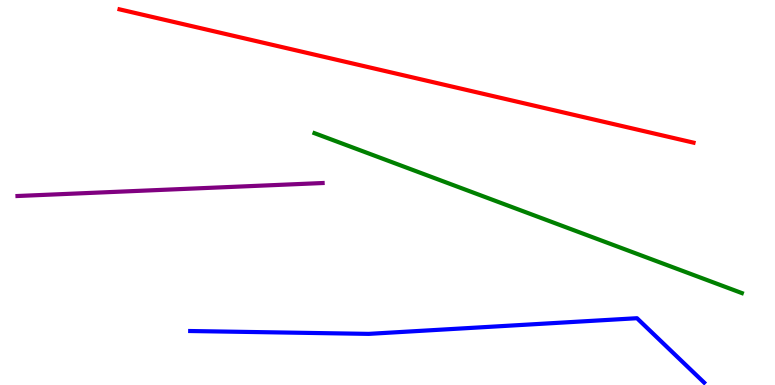[{'lines': ['blue', 'red'], 'intersections': []}, {'lines': ['green', 'red'], 'intersections': []}, {'lines': ['purple', 'red'], 'intersections': []}, {'lines': ['blue', 'green'], 'intersections': []}, {'lines': ['blue', 'purple'], 'intersections': []}, {'lines': ['green', 'purple'], 'intersections': []}]